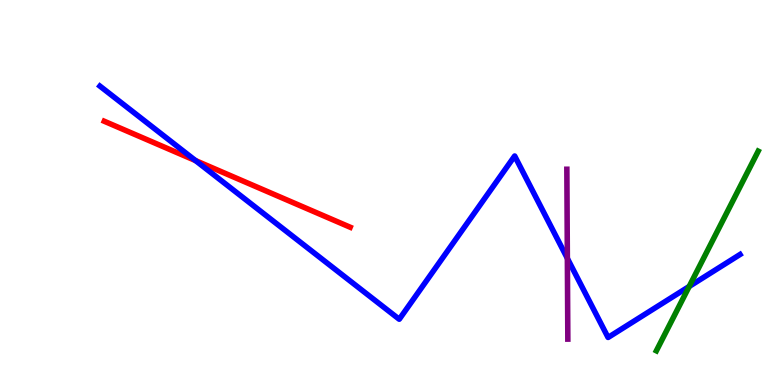[{'lines': ['blue', 'red'], 'intersections': [{'x': 2.52, 'y': 5.83}]}, {'lines': ['green', 'red'], 'intersections': []}, {'lines': ['purple', 'red'], 'intersections': []}, {'lines': ['blue', 'green'], 'intersections': [{'x': 8.89, 'y': 2.56}]}, {'lines': ['blue', 'purple'], 'intersections': [{'x': 7.32, 'y': 3.29}]}, {'lines': ['green', 'purple'], 'intersections': []}]